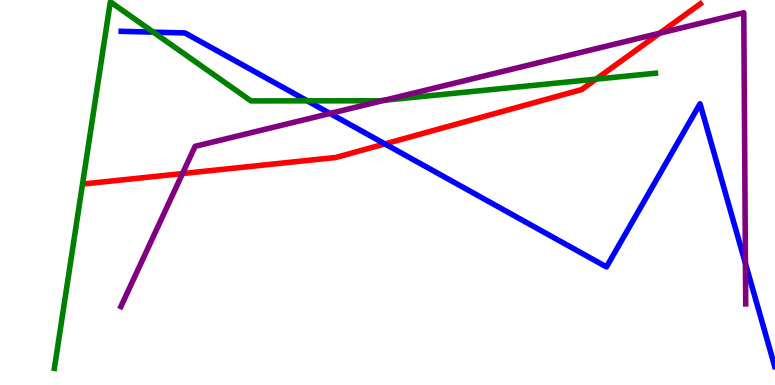[{'lines': ['blue', 'red'], 'intersections': [{'x': 4.97, 'y': 6.26}]}, {'lines': ['green', 'red'], 'intersections': [{'x': 7.69, 'y': 7.94}]}, {'lines': ['purple', 'red'], 'intersections': [{'x': 2.35, 'y': 5.49}, {'x': 8.51, 'y': 9.14}]}, {'lines': ['blue', 'green'], 'intersections': [{'x': 1.98, 'y': 9.17}, {'x': 3.97, 'y': 7.38}]}, {'lines': ['blue', 'purple'], 'intersections': [{'x': 4.26, 'y': 7.05}, {'x': 9.62, 'y': 3.16}]}, {'lines': ['green', 'purple'], 'intersections': [{'x': 4.96, 'y': 7.4}]}]